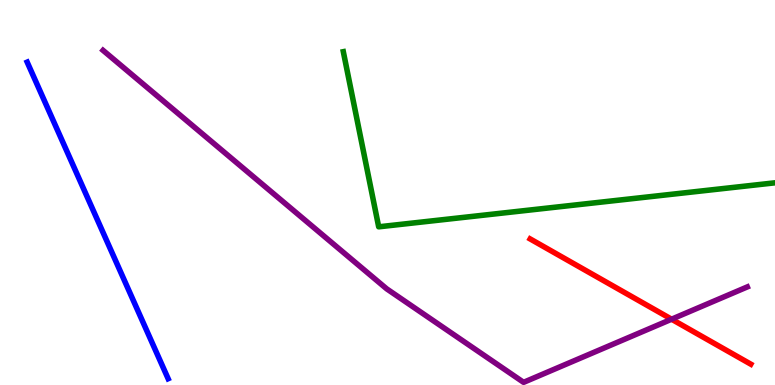[{'lines': ['blue', 'red'], 'intersections': []}, {'lines': ['green', 'red'], 'intersections': []}, {'lines': ['purple', 'red'], 'intersections': [{'x': 8.67, 'y': 1.71}]}, {'lines': ['blue', 'green'], 'intersections': []}, {'lines': ['blue', 'purple'], 'intersections': []}, {'lines': ['green', 'purple'], 'intersections': []}]